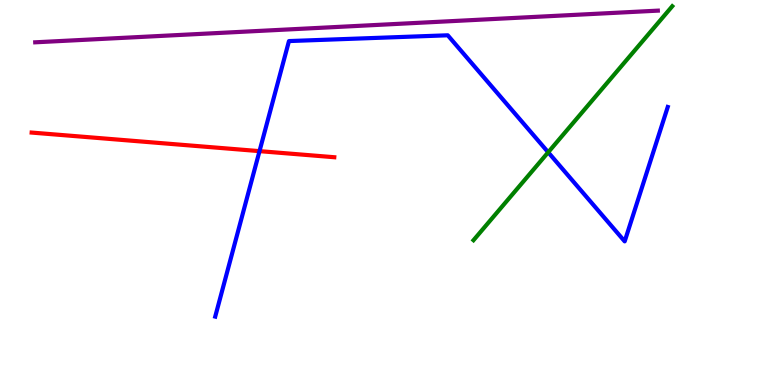[{'lines': ['blue', 'red'], 'intersections': [{'x': 3.35, 'y': 6.07}]}, {'lines': ['green', 'red'], 'intersections': []}, {'lines': ['purple', 'red'], 'intersections': []}, {'lines': ['blue', 'green'], 'intersections': [{'x': 7.07, 'y': 6.04}]}, {'lines': ['blue', 'purple'], 'intersections': []}, {'lines': ['green', 'purple'], 'intersections': []}]